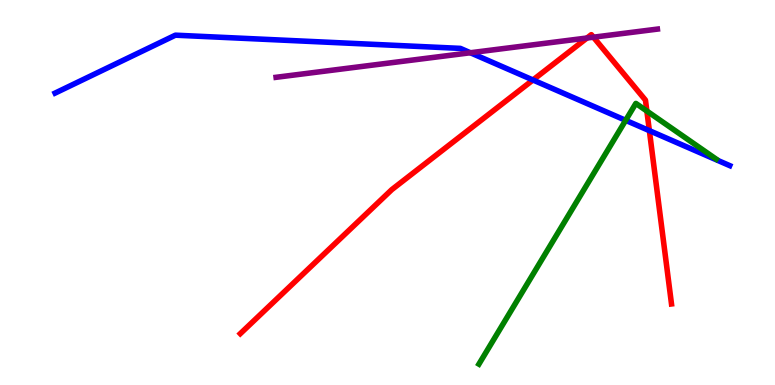[{'lines': ['blue', 'red'], 'intersections': [{'x': 6.88, 'y': 7.92}, {'x': 8.38, 'y': 6.61}]}, {'lines': ['green', 'red'], 'intersections': [{'x': 8.35, 'y': 7.12}]}, {'lines': ['purple', 'red'], 'intersections': [{'x': 7.57, 'y': 9.01}, {'x': 7.66, 'y': 9.03}]}, {'lines': ['blue', 'green'], 'intersections': [{'x': 8.07, 'y': 6.87}]}, {'lines': ['blue', 'purple'], 'intersections': [{'x': 6.07, 'y': 8.63}]}, {'lines': ['green', 'purple'], 'intersections': []}]